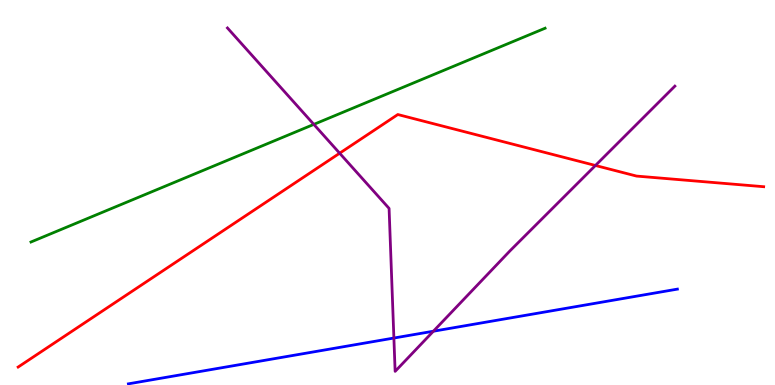[{'lines': ['blue', 'red'], 'intersections': []}, {'lines': ['green', 'red'], 'intersections': []}, {'lines': ['purple', 'red'], 'intersections': [{'x': 4.38, 'y': 6.02}, {'x': 7.68, 'y': 5.7}]}, {'lines': ['blue', 'green'], 'intersections': []}, {'lines': ['blue', 'purple'], 'intersections': [{'x': 5.08, 'y': 1.22}, {'x': 5.59, 'y': 1.4}]}, {'lines': ['green', 'purple'], 'intersections': [{'x': 4.05, 'y': 6.77}]}]